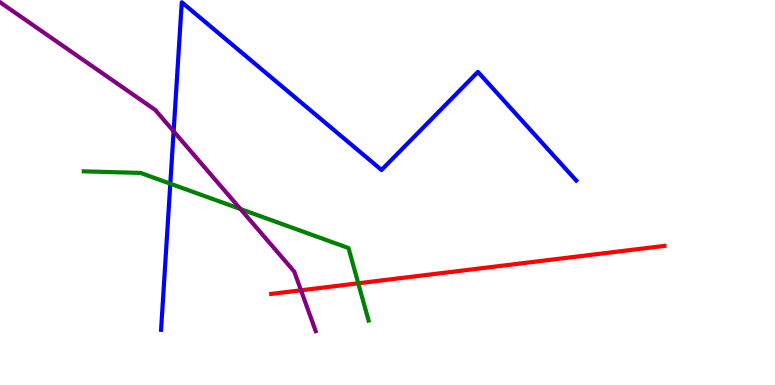[{'lines': ['blue', 'red'], 'intersections': []}, {'lines': ['green', 'red'], 'intersections': [{'x': 4.62, 'y': 2.64}]}, {'lines': ['purple', 'red'], 'intersections': [{'x': 3.88, 'y': 2.46}]}, {'lines': ['blue', 'green'], 'intersections': [{'x': 2.2, 'y': 5.23}]}, {'lines': ['blue', 'purple'], 'intersections': [{'x': 2.24, 'y': 6.59}]}, {'lines': ['green', 'purple'], 'intersections': [{'x': 3.1, 'y': 4.57}]}]